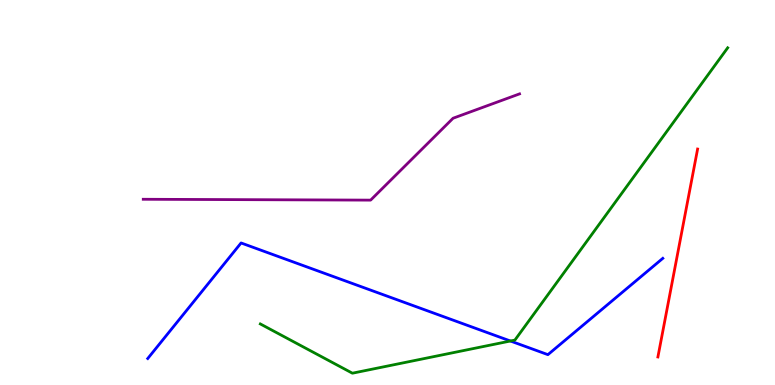[{'lines': ['blue', 'red'], 'intersections': []}, {'lines': ['green', 'red'], 'intersections': []}, {'lines': ['purple', 'red'], 'intersections': []}, {'lines': ['blue', 'green'], 'intersections': [{'x': 6.59, 'y': 1.14}]}, {'lines': ['blue', 'purple'], 'intersections': []}, {'lines': ['green', 'purple'], 'intersections': []}]